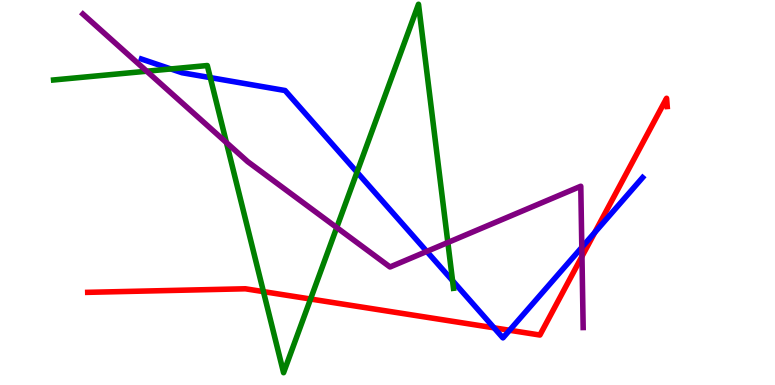[{'lines': ['blue', 'red'], 'intersections': [{'x': 6.38, 'y': 1.49}, {'x': 6.58, 'y': 1.42}, {'x': 7.67, 'y': 3.96}]}, {'lines': ['green', 'red'], 'intersections': [{'x': 3.4, 'y': 2.43}, {'x': 4.01, 'y': 2.23}]}, {'lines': ['purple', 'red'], 'intersections': [{'x': 7.51, 'y': 3.34}]}, {'lines': ['blue', 'green'], 'intersections': [{'x': 2.2, 'y': 8.21}, {'x': 2.71, 'y': 7.98}, {'x': 4.61, 'y': 5.53}, {'x': 5.84, 'y': 2.71}]}, {'lines': ['blue', 'purple'], 'intersections': [{'x': 5.51, 'y': 3.47}, {'x': 7.51, 'y': 3.58}]}, {'lines': ['green', 'purple'], 'intersections': [{'x': 1.89, 'y': 8.15}, {'x': 2.92, 'y': 6.3}, {'x': 4.34, 'y': 4.09}, {'x': 5.78, 'y': 3.7}]}]